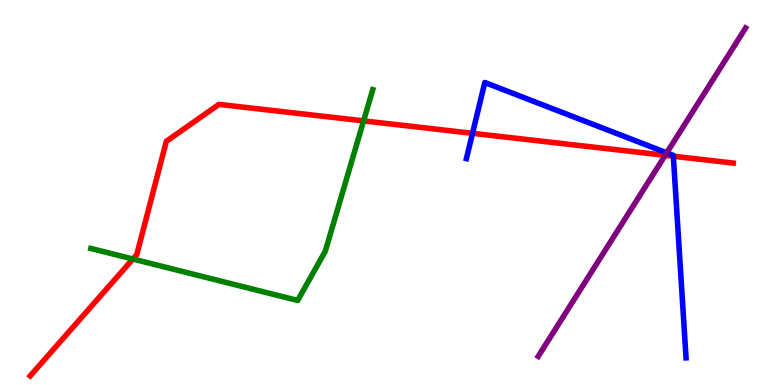[{'lines': ['blue', 'red'], 'intersections': [{'x': 6.1, 'y': 6.54}, {'x': 8.69, 'y': 5.94}]}, {'lines': ['green', 'red'], 'intersections': [{'x': 1.71, 'y': 3.27}, {'x': 4.69, 'y': 6.86}]}, {'lines': ['purple', 'red'], 'intersections': [{'x': 8.58, 'y': 5.97}]}, {'lines': ['blue', 'green'], 'intersections': []}, {'lines': ['blue', 'purple'], 'intersections': [{'x': 8.6, 'y': 6.03}]}, {'lines': ['green', 'purple'], 'intersections': []}]